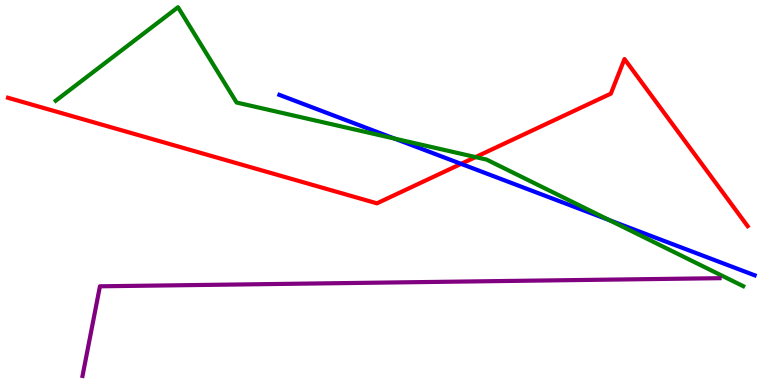[{'lines': ['blue', 'red'], 'intersections': [{'x': 5.95, 'y': 5.74}]}, {'lines': ['green', 'red'], 'intersections': [{'x': 6.14, 'y': 5.92}]}, {'lines': ['purple', 'red'], 'intersections': []}, {'lines': ['blue', 'green'], 'intersections': [{'x': 5.09, 'y': 6.4}, {'x': 7.86, 'y': 4.28}]}, {'lines': ['blue', 'purple'], 'intersections': []}, {'lines': ['green', 'purple'], 'intersections': []}]